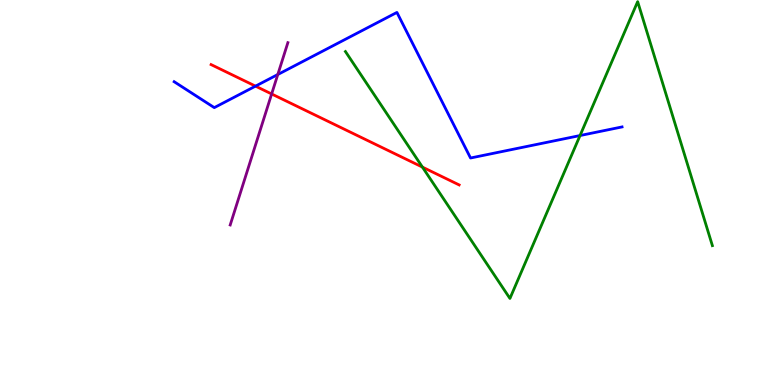[{'lines': ['blue', 'red'], 'intersections': [{'x': 3.3, 'y': 7.76}]}, {'lines': ['green', 'red'], 'intersections': [{'x': 5.45, 'y': 5.66}]}, {'lines': ['purple', 'red'], 'intersections': [{'x': 3.51, 'y': 7.56}]}, {'lines': ['blue', 'green'], 'intersections': [{'x': 7.48, 'y': 6.48}]}, {'lines': ['blue', 'purple'], 'intersections': [{'x': 3.58, 'y': 8.06}]}, {'lines': ['green', 'purple'], 'intersections': []}]